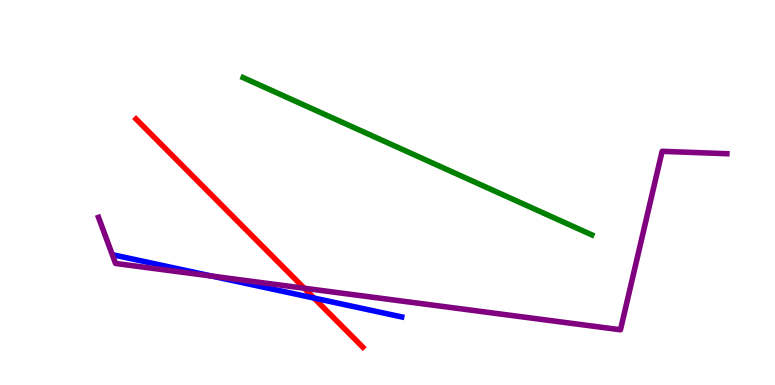[{'lines': ['blue', 'red'], 'intersections': [{'x': 4.05, 'y': 2.26}]}, {'lines': ['green', 'red'], 'intersections': []}, {'lines': ['purple', 'red'], 'intersections': [{'x': 3.93, 'y': 2.51}]}, {'lines': ['blue', 'green'], 'intersections': []}, {'lines': ['blue', 'purple'], 'intersections': [{'x': 2.74, 'y': 2.83}]}, {'lines': ['green', 'purple'], 'intersections': []}]